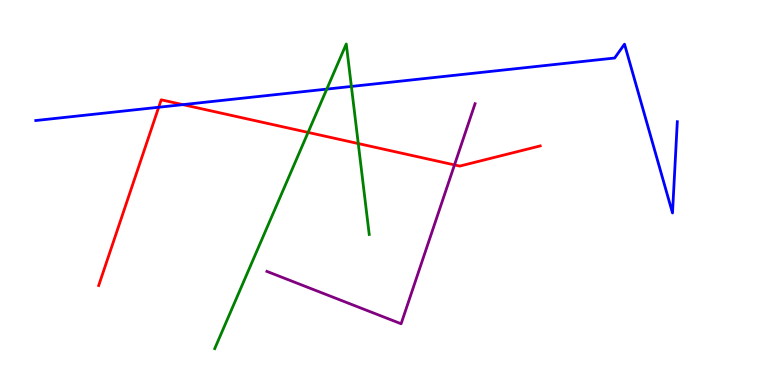[{'lines': ['blue', 'red'], 'intersections': [{'x': 2.05, 'y': 7.21}, {'x': 2.36, 'y': 7.28}]}, {'lines': ['green', 'red'], 'intersections': [{'x': 3.98, 'y': 6.56}, {'x': 4.62, 'y': 6.27}]}, {'lines': ['purple', 'red'], 'intersections': [{'x': 5.86, 'y': 5.72}]}, {'lines': ['blue', 'green'], 'intersections': [{'x': 4.22, 'y': 7.69}, {'x': 4.53, 'y': 7.75}]}, {'lines': ['blue', 'purple'], 'intersections': []}, {'lines': ['green', 'purple'], 'intersections': []}]